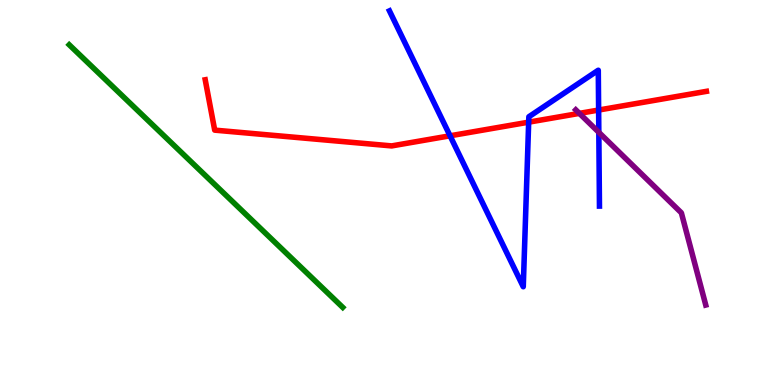[{'lines': ['blue', 'red'], 'intersections': [{'x': 5.81, 'y': 6.47}, {'x': 6.82, 'y': 6.83}, {'x': 7.72, 'y': 7.14}]}, {'lines': ['green', 'red'], 'intersections': []}, {'lines': ['purple', 'red'], 'intersections': [{'x': 7.48, 'y': 7.06}]}, {'lines': ['blue', 'green'], 'intersections': []}, {'lines': ['blue', 'purple'], 'intersections': [{'x': 7.73, 'y': 6.56}]}, {'lines': ['green', 'purple'], 'intersections': []}]